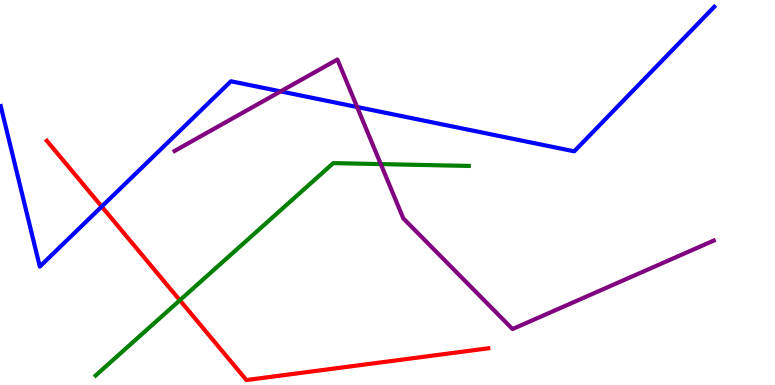[{'lines': ['blue', 'red'], 'intersections': [{'x': 1.31, 'y': 4.63}]}, {'lines': ['green', 'red'], 'intersections': [{'x': 2.32, 'y': 2.2}]}, {'lines': ['purple', 'red'], 'intersections': []}, {'lines': ['blue', 'green'], 'intersections': []}, {'lines': ['blue', 'purple'], 'intersections': [{'x': 3.62, 'y': 7.63}, {'x': 4.61, 'y': 7.22}]}, {'lines': ['green', 'purple'], 'intersections': [{'x': 4.91, 'y': 5.74}]}]